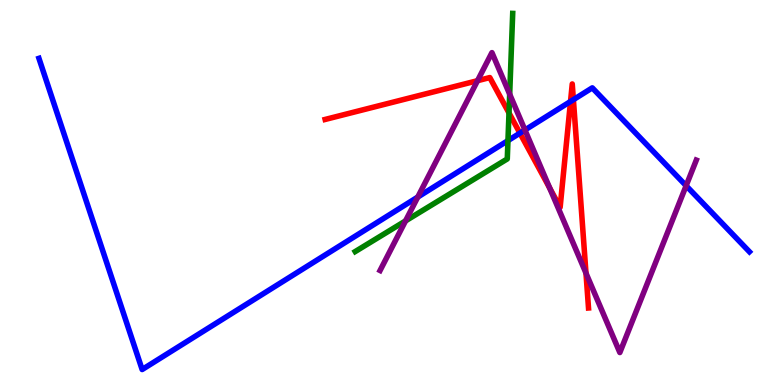[{'lines': ['blue', 'red'], 'intersections': [{'x': 6.71, 'y': 6.54}, {'x': 7.36, 'y': 7.36}, {'x': 7.4, 'y': 7.41}]}, {'lines': ['green', 'red'], 'intersections': [{'x': 6.57, 'y': 7.07}]}, {'lines': ['purple', 'red'], 'intersections': [{'x': 6.16, 'y': 7.9}, {'x': 7.09, 'y': 5.12}, {'x': 7.56, 'y': 2.91}]}, {'lines': ['blue', 'green'], 'intersections': [{'x': 6.55, 'y': 6.35}]}, {'lines': ['blue', 'purple'], 'intersections': [{'x': 5.39, 'y': 4.88}, {'x': 6.77, 'y': 6.62}, {'x': 8.85, 'y': 5.18}]}, {'lines': ['green', 'purple'], 'intersections': [{'x': 5.23, 'y': 4.26}, {'x': 6.58, 'y': 7.55}]}]